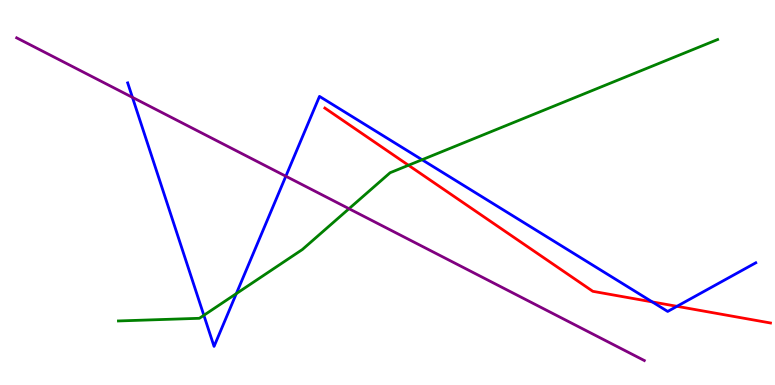[{'lines': ['blue', 'red'], 'intersections': [{'x': 8.42, 'y': 2.16}, {'x': 8.74, 'y': 2.04}]}, {'lines': ['green', 'red'], 'intersections': [{'x': 5.27, 'y': 5.71}]}, {'lines': ['purple', 'red'], 'intersections': []}, {'lines': ['blue', 'green'], 'intersections': [{'x': 2.63, 'y': 1.81}, {'x': 3.05, 'y': 2.37}, {'x': 5.45, 'y': 5.85}]}, {'lines': ['blue', 'purple'], 'intersections': [{'x': 1.71, 'y': 7.47}, {'x': 3.69, 'y': 5.42}]}, {'lines': ['green', 'purple'], 'intersections': [{'x': 4.5, 'y': 4.58}]}]